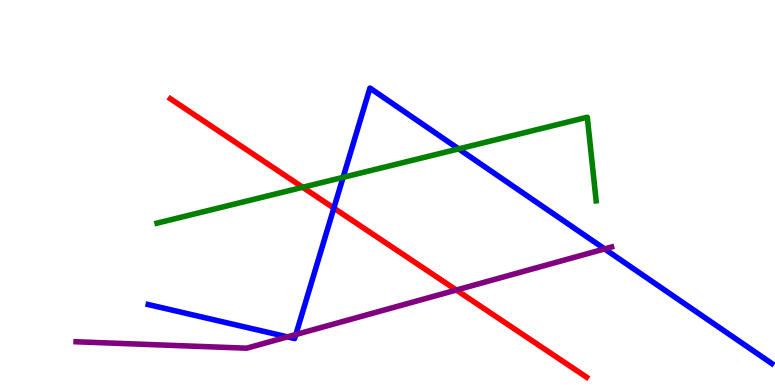[{'lines': ['blue', 'red'], 'intersections': [{'x': 4.31, 'y': 4.59}]}, {'lines': ['green', 'red'], 'intersections': [{'x': 3.91, 'y': 5.14}]}, {'lines': ['purple', 'red'], 'intersections': [{'x': 5.89, 'y': 2.47}]}, {'lines': ['blue', 'green'], 'intersections': [{'x': 4.43, 'y': 5.39}, {'x': 5.92, 'y': 6.13}]}, {'lines': ['blue', 'purple'], 'intersections': [{'x': 3.71, 'y': 1.25}, {'x': 3.82, 'y': 1.31}, {'x': 7.8, 'y': 3.53}]}, {'lines': ['green', 'purple'], 'intersections': []}]